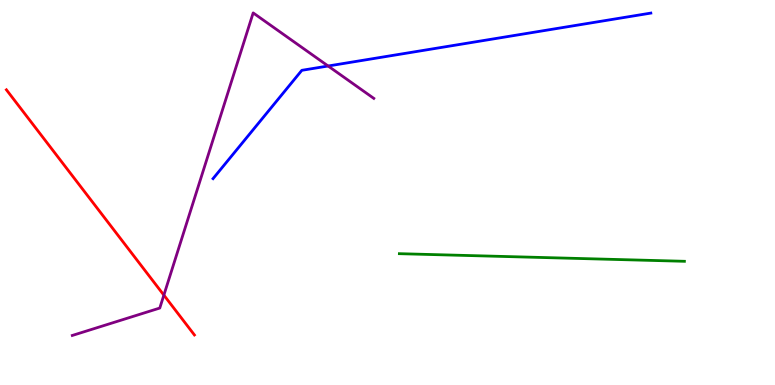[{'lines': ['blue', 'red'], 'intersections': []}, {'lines': ['green', 'red'], 'intersections': []}, {'lines': ['purple', 'red'], 'intersections': [{'x': 2.11, 'y': 2.33}]}, {'lines': ['blue', 'green'], 'intersections': []}, {'lines': ['blue', 'purple'], 'intersections': [{'x': 4.23, 'y': 8.29}]}, {'lines': ['green', 'purple'], 'intersections': []}]